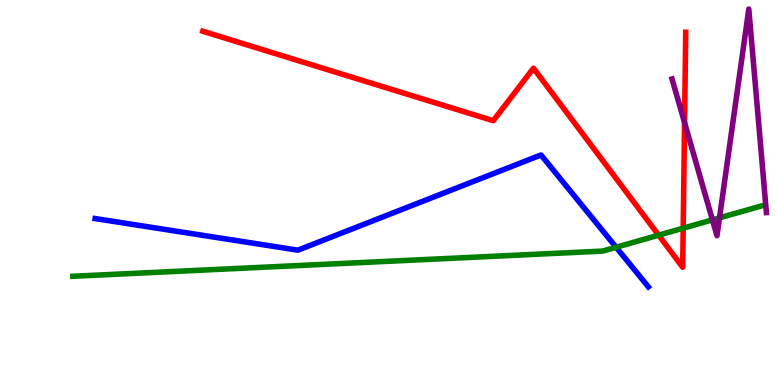[{'lines': ['blue', 'red'], 'intersections': []}, {'lines': ['green', 'red'], 'intersections': [{'x': 8.5, 'y': 3.89}, {'x': 8.82, 'y': 4.07}]}, {'lines': ['purple', 'red'], 'intersections': [{'x': 8.83, 'y': 6.82}]}, {'lines': ['blue', 'green'], 'intersections': [{'x': 7.95, 'y': 3.58}]}, {'lines': ['blue', 'purple'], 'intersections': []}, {'lines': ['green', 'purple'], 'intersections': [{'x': 9.19, 'y': 4.29}, {'x': 9.28, 'y': 4.34}]}]